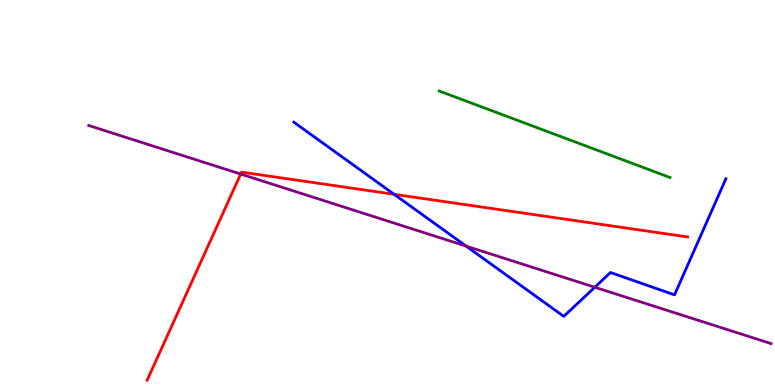[{'lines': ['blue', 'red'], 'intersections': [{'x': 5.08, 'y': 4.95}]}, {'lines': ['green', 'red'], 'intersections': []}, {'lines': ['purple', 'red'], 'intersections': [{'x': 3.11, 'y': 5.48}]}, {'lines': ['blue', 'green'], 'intersections': []}, {'lines': ['blue', 'purple'], 'intersections': [{'x': 6.01, 'y': 3.61}, {'x': 7.67, 'y': 2.54}]}, {'lines': ['green', 'purple'], 'intersections': []}]